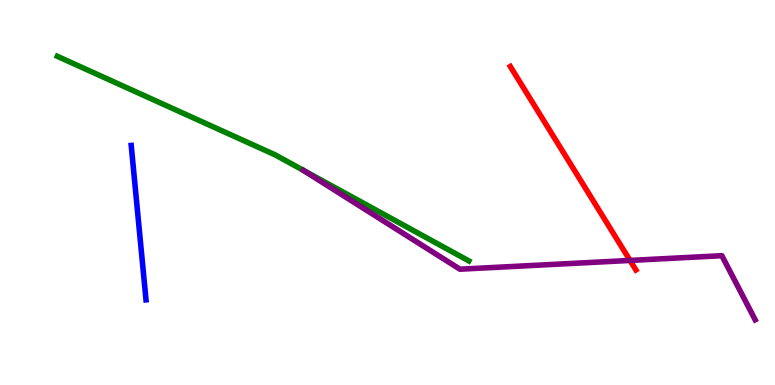[{'lines': ['blue', 'red'], 'intersections': []}, {'lines': ['green', 'red'], 'intersections': []}, {'lines': ['purple', 'red'], 'intersections': [{'x': 8.13, 'y': 3.24}]}, {'lines': ['blue', 'green'], 'intersections': []}, {'lines': ['blue', 'purple'], 'intersections': []}, {'lines': ['green', 'purple'], 'intersections': []}]